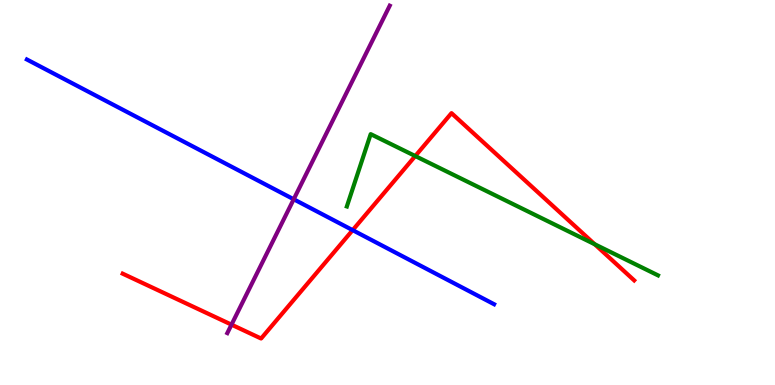[{'lines': ['blue', 'red'], 'intersections': [{'x': 4.55, 'y': 4.02}]}, {'lines': ['green', 'red'], 'intersections': [{'x': 5.36, 'y': 5.95}, {'x': 7.67, 'y': 3.66}]}, {'lines': ['purple', 'red'], 'intersections': [{'x': 2.99, 'y': 1.57}]}, {'lines': ['blue', 'green'], 'intersections': []}, {'lines': ['blue', 'purple'], 'intersections': [{'x': 3.79, 'y': 4.82}]}, {'lines': ['green', 'purple'], 'intersections': []}]